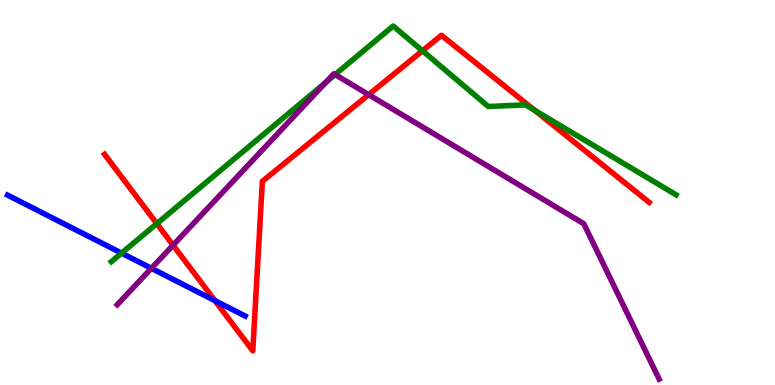[{'lines': ['blue', 'red'], 'intersections': [{'x': 2.77, 'y': 2.19}]}, {'lines': ['green', 'red'], 'intersections': [{'x': 2.02, 'y': 4.19}, {'x': 5.45, 'y': 8.68}, {'x': 6.9, 'y': 7.14}]}, {'lines': ['purple', 'red'], 'intersections': [{'x': 2.23, 'y': 3.63}, {'x': 4.76, 'y': 7.54}]}, {'lines': ['blue', 'green'], 'intersections': [{'x': 1.57, 'y': 3.43}]}, {'lines': ['blue', 'purple'], 'intersections': [{'x': 1.95, 'y': 3.03}]}, {'lines': ['green', 'purple'], 'intersections': [{'x': 4.2, 'y': 7.86}, {'x': 4.32, 'y': 8.06}]}]